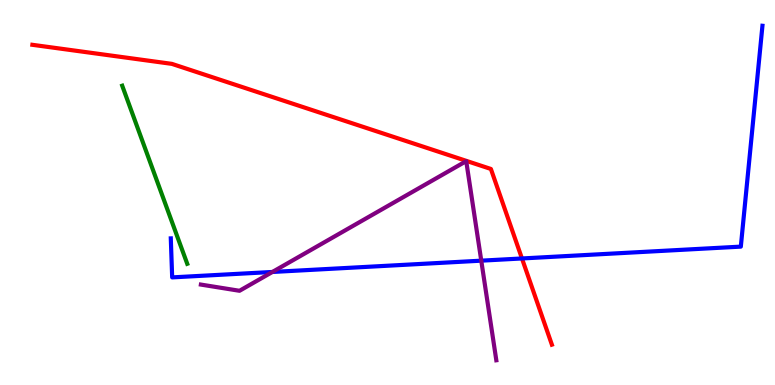[{'lines': ['blue', 'red'], 'intersections': [{'x': 6.73, 'y': 3.29}]}, {'lines': ['green', 'red'], 'intersections': []}, {'lines': ['purple', 'red'], 'intersections': []}, {'lines': ['blue', 'green'], 'intersections': []}, {'lines': ['blue', 'purple'], 'intersections': [{'x': 3.52, 'y': 2.94}, {'x': 6.21, 'y': 3.23}]}, {'lines': ['green', 'purple'], 'intersections': []}]